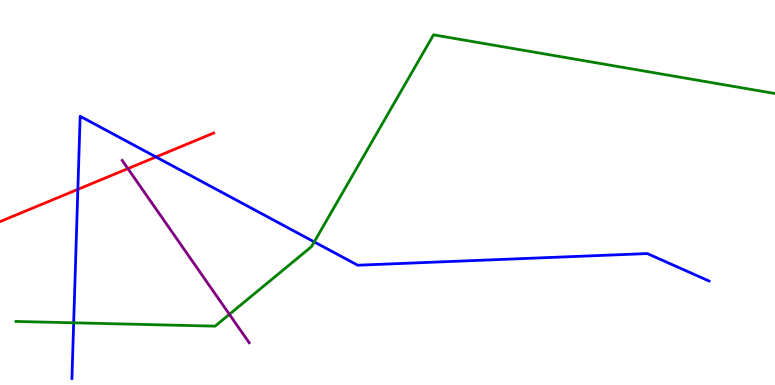[{'lines': ['blue', 'red'], 'intersections': [{'x': 1.0, 'y': 5.08}, {'x': 2.01, 'y': 5.92}]}, {'lines': ['green', 'red'], 'intersections': []}, {'lines': ['purple', 'red'], 'intersections': [{'x': 1.65, 'y': 5.62}]}, {'lines': ['blue', 'green'], 'intersections': [{'x': 0.951, 'y': 1.62}, {'x': 4.05, 'y': 3.72}]}, {'lines': ['blue', 'purple'], 'intersections': []}, {'lines': ['green', 'purple'], 'intersections': [{'x': 2.96, 'y': 1.84}]}]